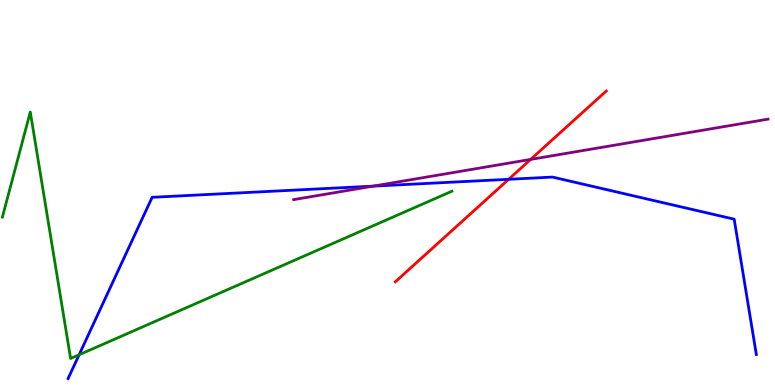[{'lines': ['blue', 'red'], 'intersections': [{'x': 6.56, 'y': 5.34}]}, {'lines': ['green', 'red'], 'intersections': []}, {'lines': ['purple', 'red'], 'intersections': [{'x': 6.85, 'y': 5.86}]}, {'lines': ['blue', 'green'], 'intersections': [{'x': 1.02, 'y': 0.786}]}, {'lines': ['blue', 'purple'], 'intersections': [{'x': 4.81, 'y': 5.17}]}, {'lines': ['green', 'purple'], 'intersections': []}]